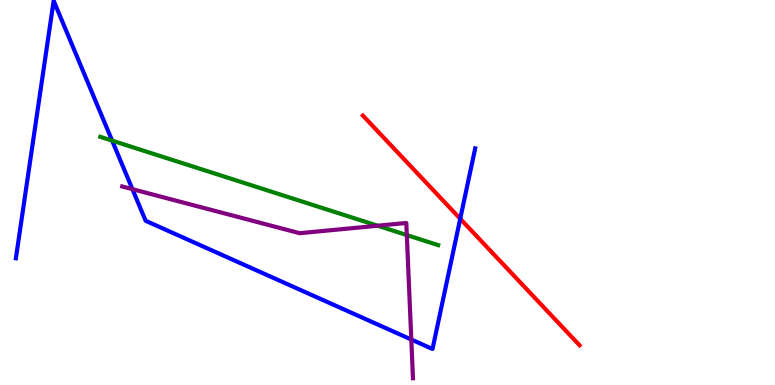[{'lines': ['blue', 'red'], 'intersections': [{'x': 5.94, 'y': 4.32}]}, {'lines': ['green', 'red'], 'intersections': []}, {'lines': ['purple', 'red'], 'intersections': []}, {'lines': ['blue', 'green'], 'intersections': [{'x': 1.45, 'y': 6.35}]}, {'lines': ['blue', 'purple'], 'intersections': [{'x': 1.71, 'y': 5.09}, {'x': 5.31, 'y': 1.18}]}, {'lines': ['green', 'purple'], 'intersections': [{'x': 4.87, 'y': 4.14}, {'x': 5.25, 'y': 3.89}]}]